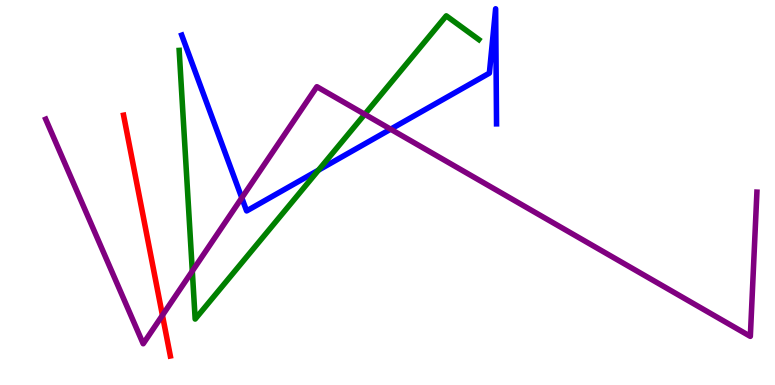[{'lines': ['blue', 'red'], 'intersections': []}, {'lines': ['green', 'red'], 'intersections': []}, {'lines': ['purple', 'red'], 'intersections': [{'x': 2.1, 'y': 1.81}]}, {'lines': ['blue', 'green'], 'intersections': [{'x': 4.11, 'y': 5.58}]}, {'lines': ['blue', 'purple'], 'intersections': [{'x': 3.12, 'y': 4.86}, {'x': 5.04, 'y': 6.64}]}, {'lines': ['green', 'purple'], 'intersections': [{'x': 2.48, 'y': 2.96}, {'x': 4.71, 'y': 7.03}]}]